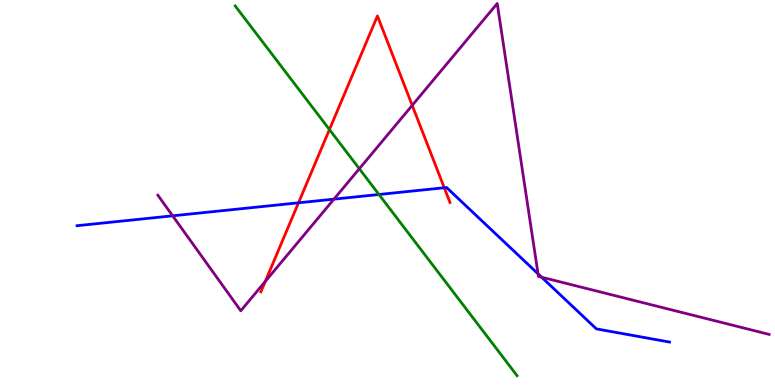[{'lines': ['blue', 'red'], 'intersections': [{'x': 3.85, 'y': 4.73}, {'x': 5.73, 'y': 5.12}]}, {'lines': ['green', 'red'], 'intersections': [{'x': 4.25, 'y': 6.63}]}, {'lines': ['purple', 'red'], 'intersections': [{'x': 3.42, 'y': 2.69}, {'x': 5.32, 'y': 7.26}]}, {'lines': ['blue', 'green'], 'intersections': [{'x': 4.89, 'y': 4.95}]}, {'lines': ['blue', 'purple'], 'intersections': [{'x': 2.23, 'y': 4.39}, {'x': 4.31, 'y': 4.83}, {'x': 6.94, 'y': 2.89}, {'x': 6.99, 'y': 2.8}]}, {'lines': ['green', 'purple'], 'intersections': [{'x': 4.64, 'y': 5.62}]}]